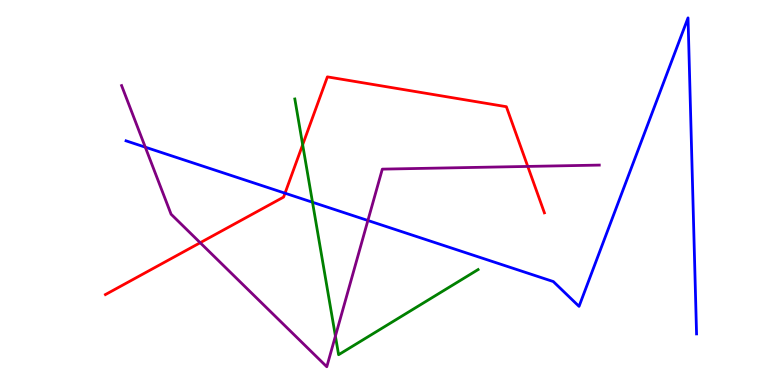[{'lines': ['blue', 'red'], 'intersections': [{'x': 3.68, 'y': 4.98}]}, {'lines': ['green', 'red'], 'intersections': [{'x': 3.91, 'y': 6.24}]}, {'lines': ['purple', 'red'], 'intersections': [{'x': 2.58, 'y': 3.7}, {'x': 6.81, 'y': 5.68}]}, {'lines': ['blue', 'green'], 'intersections': [{'x': 4.03, 'y': 4.75}]}, {'lines': ['blue', 'purple'], 'intersections': [{'x': 1.87, 'y': 6.18}, {'x': 4.75, 'y': 4.27}]}, {'lines': ['green', 'purple'], 'intersections': [{'x': 4.33, 'y': 1.27}]}]